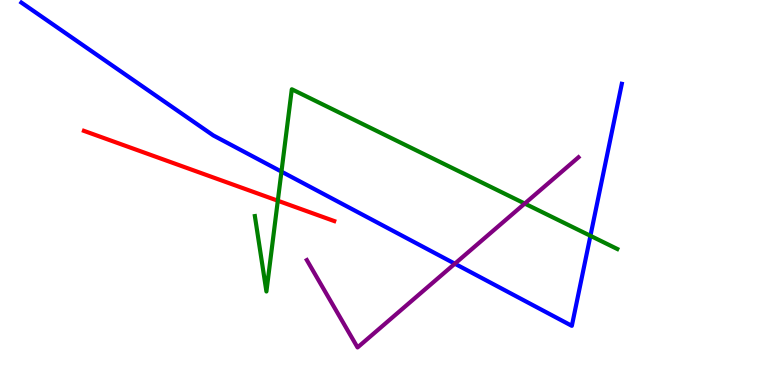[{'lines': ['blue', 'red'], 'intersections': []}, {'lines': ['green', 'red'], 'intersections': [{'x': 3.58, 'y': 4.79}]}, {'lines': ['purple', 'red'], 'intersections': []}, {'lines': ['blue', 'green'], 'intersections': [{'x': 3.63, 'y': 5.54}, {'x': 7.62, 'y': 3.88}]}, {'lines': ['blue', 'purple'], 'intersections': [{'x': 5.87, 'y': 3.15}]}, {'lines': ['green', 'purple'], 'intersections': [{'x': 6.77, 'y': 4.71}]}]